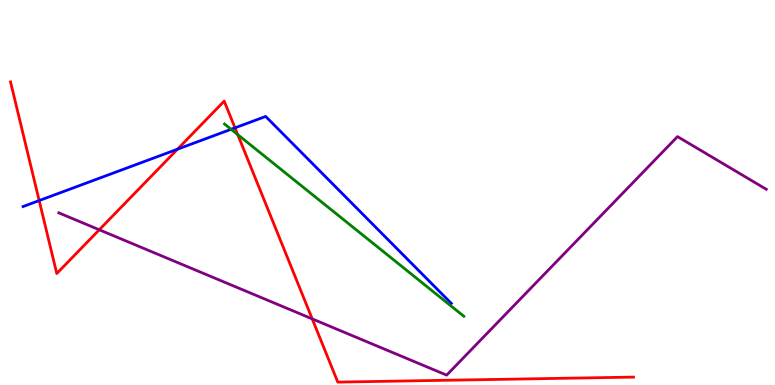[{'lines': ['blue', 'red'], 'intersections': [{'x': 0.505, 'y': 4.79}, {'x': 2.29, 'y': 6.12}, {'x': 3.03, 'y': 6.68}]}, {'lines': ['green', 'red'], 'intersections': [{'x': 3.07, 'y': 6.5}]}, {'lines': ['purple', 'red'], 'intersections': [{'x': 1.28, 'y': 4.03}, {'x': 4.03, 'y': 1.72}]}, {'lines': ['blue', 'green'], 'intersections': [{'x': 2.98, 'y': 6.64}]}, {'lines': ['blue', 'purple'], 'intersections': []}, {'lines': ['green', 'purple'], 'intersections': []}]